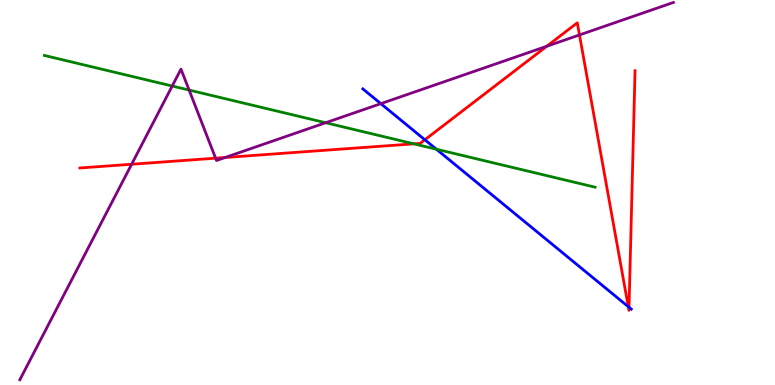[{'lines': ['blue', 'red'], 'intersections': [{'x': 5.48, 'y': 6.37}, {'x': 8.11, 'y': 2.03}, {'x': 8.12, 'y': 2.02}]}, {'lines': ['green', 'red'], 'intersections': [{'x': 5.34, 'y': 6.26}]}, {'lines': ['purple', 'red'], 'intersections': [{'x': 1.7, 'y': 5.73}, {'x': 2.78, 'y': 5.89}, {'x': 2.91, 'y': 5.91}, {'x': 7.05, 'y': 8.8}, {'x': 7.48, 'y': 9.09}]}, {'lines': ['blue', 'green'], 'intersections': [{'x': 5.63, 'y': 6.12}]}, {'lines': ['blue', 'purple'], 'intersections': [{'x': 4.91, 'y': 7.31}]}, {'lines': ['green', 'purple'], 'intersections': [{'x': 2.22, 'y': 7.77}, {'x': 2.44, 'y': 7.66}, {'x': 4.2, 'y': 6.81}]}]